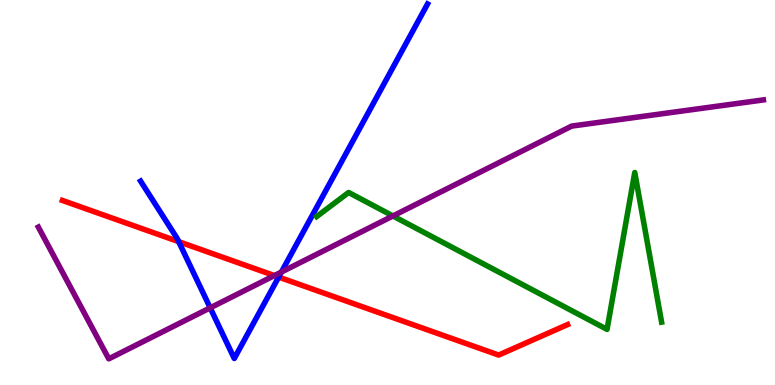[{'lines': ['blue', 'red'], 'intersections': [{'x': 2.31, 'y': 3.72}, {'x': 3.6, 'y': 2.8}]}, {'lines': ['green', 'red'], 'intersections': []}, {'lines': ['purple', 'red'], 'intersections': [{'x': 3.54, 'y': 2.84}]}, {'lines': ['blue', 'green'], 'intersections': []}, {'lines': ['blue', 'purple'], 'intersections': [{'x': 2.71, 'y': 2.0}, {'x': 3.63, 'y': 2.93}]}, {'lines': ['green', 'purple'], 'intersections': [{'x': 5.07, 'y': 4.39}]}]